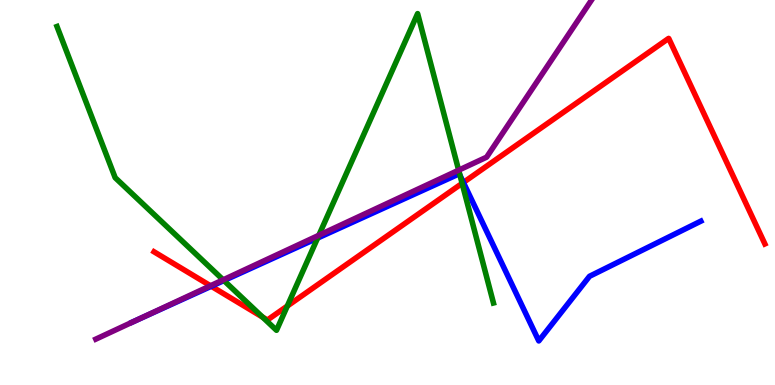[{'lines': ['blue', 'red'], 'intersections': [{'x': 2.73, 'y': 2.56}, {'x': 5.98, 'y': 5.26}]}, {'lines': ['green', 'red'], 'intersections': [{'x': 3.39, 'y': 1.76}, {'x': 3.71, 'y': 2.05}, {'x': 5.96, 'y': 5.24}]}, {'lines': ['purple', 'red'], 'intersections': [{'x': 2.72, 'y': 2.58}]}, {'lines': ['blue', 'green'], 'intersections': [{'x': 2.89, 'y': 2.71}, {'x': 4.1, 'y': 3.82}, {'x': 5.94, 'y': 5.45}]}, {'lines': ['blue', 'purple'], 'intersections': [{'x': 1.75, 'y': 1.68}]}, {'lines': ['green', 'purple'], 'intersections': [{'x': 2.88, 'y': 2.73}, {'x': 4.11, 'y': 3.89}, {'x': 5.92, 'y': 5.58}]}]